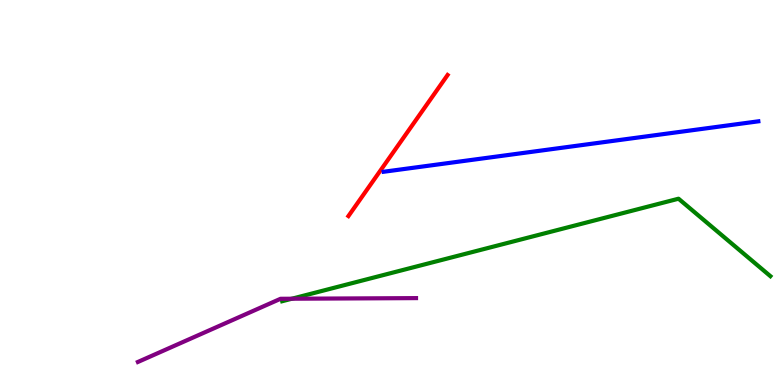[{'lines': ['blue', 'red'], 'intersections': []}, {'lines': ['green', 'red'], 'intersections': []}, {'lines': ['purple', 'red'], 'intersections': []}, {'lines': ['blue', 'green'], 'intersections': []}, {'lines': ['blue', 'purple'], 'intersections': []}, {'lines': ['green', 'purple'], 'intersections': [{'x': 3.77, 'y': 2.24}]}]